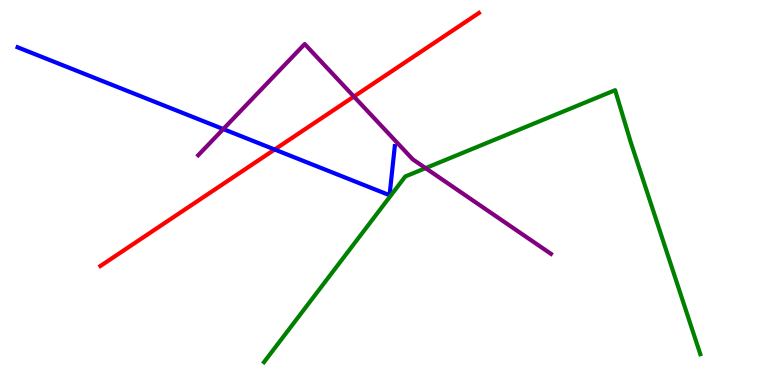[{'lines': ['blue', 'red'], 'intersections': [{'x': 3.54, 'y': 6.12}]}, {'lines': ['green', 'red'], 'intersections': []}, {'lines': ['purple', 'red'], 'intersections': [{'x': 4.57, 'y': 7.49}]}, {'lines': ['blue', 'green'], 'intersections': []}, {'lines': ['blue', 'purple'], 'intersections': [{'x': 2.88, 'y': 6.65}]}, {'lines': ['green', 'purple'], 'intersections': [{'x': 5.49, 'y': 5.63}]}]